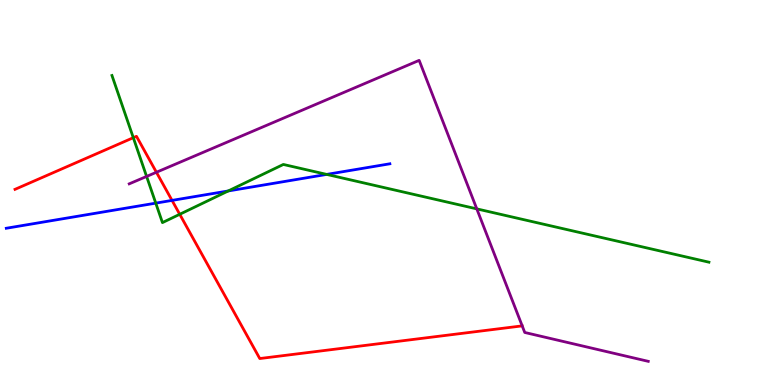[{'lines': ['blue', 'red'], 'intersections': [{'x': 2.22, 'y': 4.79}]}, {'lines': ['green', 'red'], 'intersections': [{'x': 1.72, 'y': 6.42}, {'x': 2.32, 'y': 4.43}]}, {'lines': ['purple', 'red'], 'intersections': [{'x': 2.02, 'y': 5.53}]}, {'lines': ['blue', 'green'], 'intersections': [{'x': 2.01, 'y': 4.72}, {'x': 2.95, 'y': 5.04}, {'x': 4.22, 'y': 5.47}]}, {'lines': ['blue', 'purple'], 'intersections': []}, {'lines': ['green', 'purple'], 'intersections': [{'x': 1.89, 'y': 5.42}, {'x': 6.15, 'y': 4.57}]}]